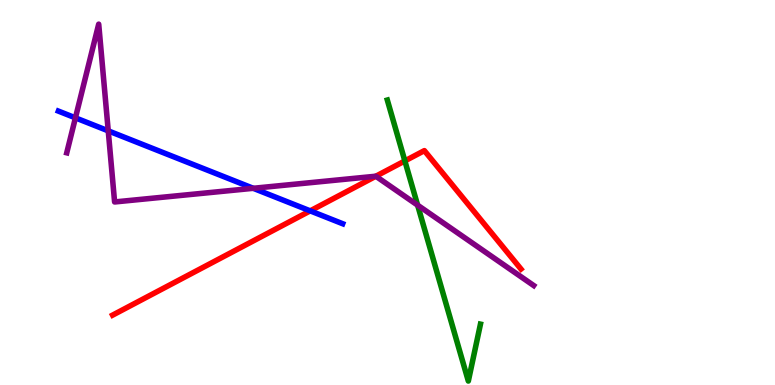[{'lines': ['blue', 'red'], 'intersections': [{'x': 4.0, 'y': 4.52}]}, {'lines': ['green', 'red'], 'intersections': [{'x': 5.22, 'y': 5.82}]}, {'lines': ['purple', 'red'], 'intersections': [{'x': 4.85, 'y': 5.42}]}, {'lines': ['blue', 'green'], 'intersections': []}, {'lines': ['blue', 'purple'], 'intersections': [{'x': 0.973, 'y': 6.94}, {'x': 1.4, 'y': 6.6}, {'x': 3.27, 'y': 5.11}]}, {'lines': ['green', 'purple'], 'intersections': [{'x': 5.39, 'y': 4.67}]}]